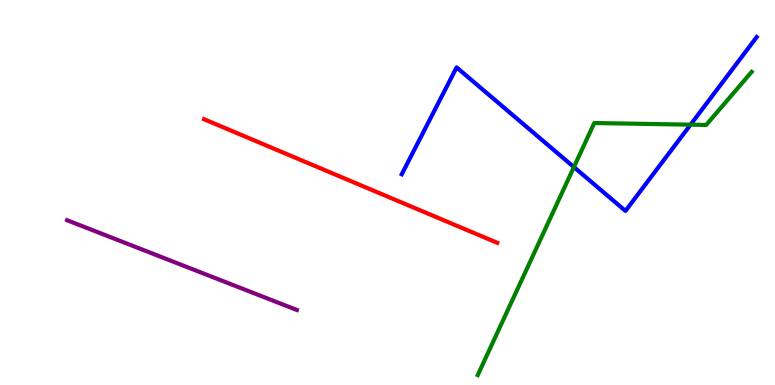[{'lines': ['blue', 'red'], 'intersections': []}, {'lines': ['green', 'red'], 'intersections': []}, {'lines': ['purple', 'red'], 'intersections': []}, {'lines': ['blue', 'green'], 'intersections': [{'x': 7.41, 'y': 5.66}, {'x': 8.91, 'y': 6.76}]}, {'lines': ['blue', 'purple'], 'intersections': []}, {'lines': ['green', 'purple'], 'intersections': []}]